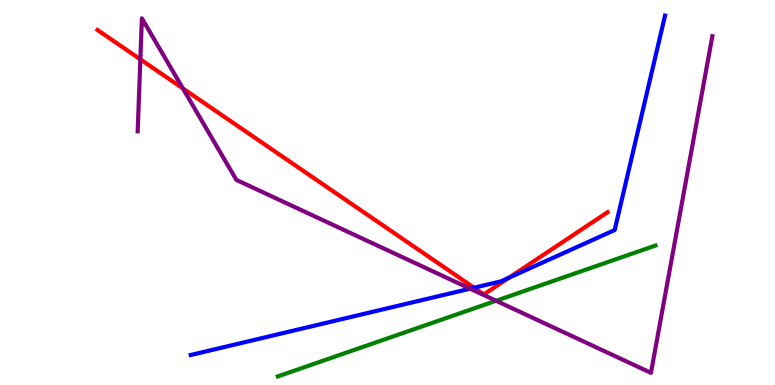[{'lines': ['blue', 'red'], 'intersections': [{'x': 6.12, 'y': 2.53}, {'x': 6.57, 'y': 2.79}]}, {'lines': ['green', 'red'], 'intersections': []}, {'lines': ['purple', 'red'], 'intersections': [{'x': 1.81, 'y': 8.46}, {'x': 2.36, 'y': 7.7}]}, {'lines': ['blue', 'green'], 'intersections': []}, {'lines': ['blue', 'purple'], 'intersections': [{'x': 6.07, 'y': 2.5}]}, {'lines': ['green', 'purple'], 'intersections': [{'x': 6.4, 'y': 2.19}]}]